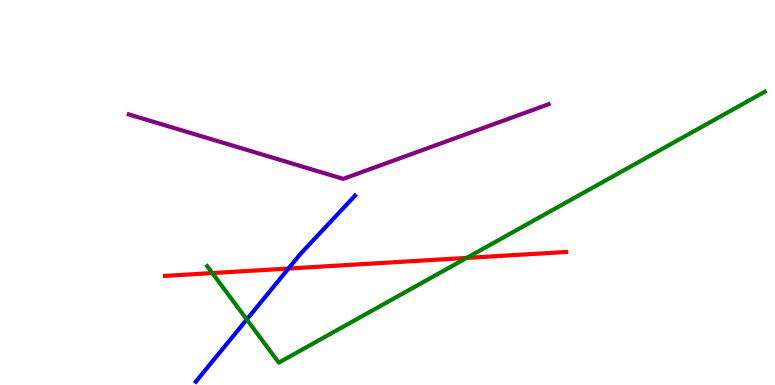[{'lines': ['blue', 'red'], 'intersections': [{'x': 3.72, 'y': 3.03}]}, {'lines': ['green', 'red'], 'intersections': [{'x': 2.74, 'y': 2.91}, {'x': 6.02, 'y': 3.3}]}, {'lines': ['purple', 'red'], 'intersections': []}, {'lines': ['blue', 'green'], 'intersections': [{'x': 3.18, 'y': 1.7}]}, {'lines': ['blue', 'purple'], 'intersections': []}, {'lines': ['green', 'purple'], 'intersections': []}]